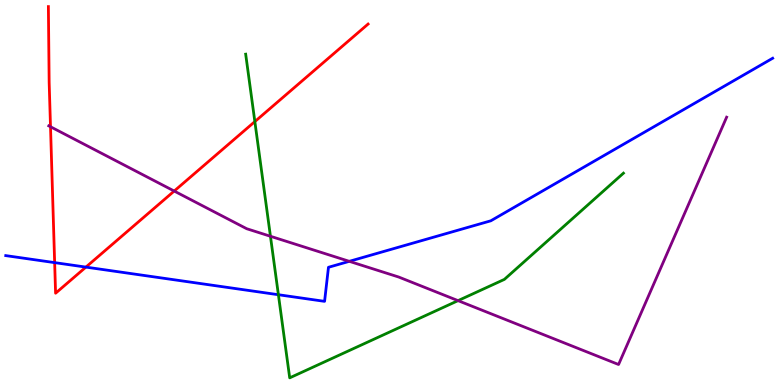[{'lines': ['blue', 'red'], 'intersections': [{'x': 0.705, 'y': 3.18}, {'x': 1.11, 'y': 3.06}]}, {'lines': ['green', 'red'], 'intersections': [{'x': 3.29, 'y': 6.84}]}, {'lines': ['purple', 'red'], 'intersections': [{'x': 0.652, 'y': 6.71}, {'x': 2.25, 'y': 5.04}]}, {'lines': ['blue', 'green'], 'intersections': [{'x': 3.59, 'y': 2.34}]}, {'lines': ['blue', 'purple'], 'intersections': [{'x': 4.51, 'y': 3.21}]}, {'lines': ['green', 'purple'], 'intersections': [{'x': 3.49, 'y': 3.86}, {'x': 5.91, 'y': 2.19}]}]